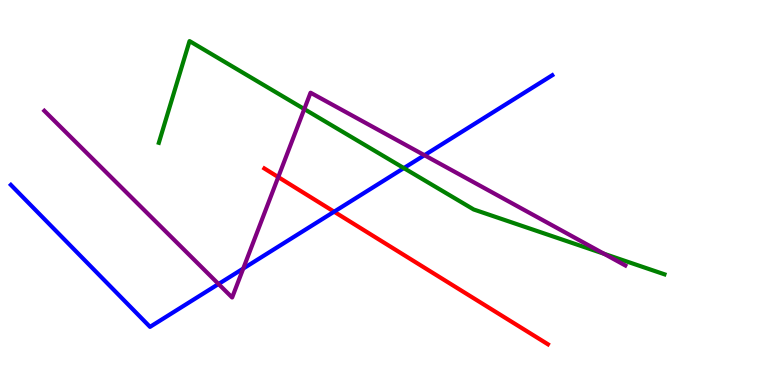[{'lines': ['blue', 'red'], 'intersections': [{'x': 4.31, 'y': 4.5}]}, {'lines': ['green', 'red'], 'intersections': []}, {'lines': ['purple', 'red'], 'intersections': [{'x': 3.59, 'y': 5.4}]}, {'lines': ['blue', 'green'], 'intersections': [{'x': 5.21, 'y': 5.63}]}, {'lines': ['blue', 'purple'], 'intersections': [{'x': 2.82, 'y': 2.62}, {'x': 3.14, 'y': 3.02}, {'x': 5.48, 'y': 5.97}]}, {'lines': ['green', 'purple'], 'intersections': [{'x': 3.93, 'y': 7.17}, {'x': 7.79, 'y': 3.41}]}]